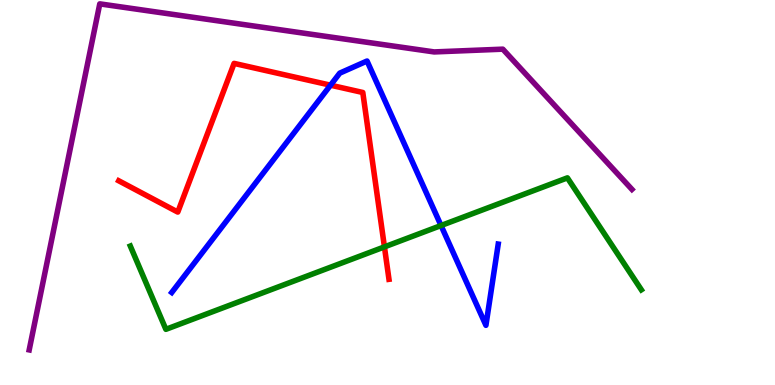[{'lines': ['blue', 'red'], 'intersections': [{'x': 4.26, 'y': 7.79}]}, {'lines': ['green', 'red'], 'intersections': [{'x': 4.96, 'y': 3.59}]}, {'lines': ['purple', 'red'], 'intersections': []}, {'lines': ['blue', 'green'], 'intersections': [{'x': 5.69, 'y': 4.14}]}, {'lines': ['blue', 'purple'], 'intersections': []}, {'lines': ['green', 'purple'], 'intersections': []}]